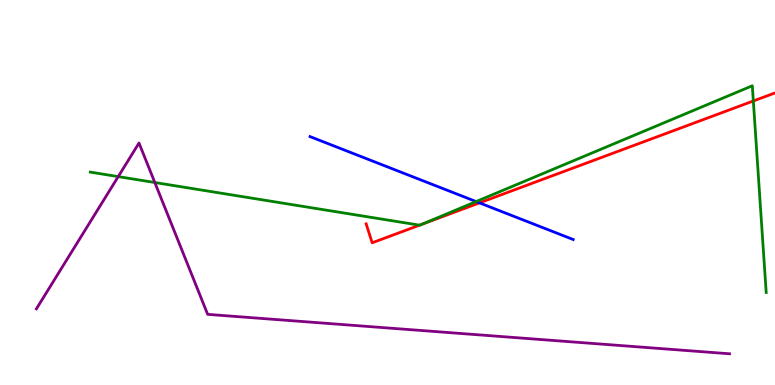[{'lines': ['blue', 'red'], 'intersections': [{'x': 6.19, 'y': 4.73}]}, {'lines': ['green', 'red'], 'intersections': [{'x': 5.41, 'y': 4.15}, {'x': 5.45, 'y': 4.18}, {'x': 9.72, 'y': 7.38}]}, {'lines': ['purple', 'red'], 'intersections': []}, {'lines': ['blue', 'green'], 'intersections': [{'x': 6.14, 'y': 4.76}]}, {'lines': ['blue', 'purple'], 'intersections': []}, {'lines': ['green', 'purple'], 'intersections': [{'x': 1.53, 'y': 5.41}, {'x': 2.0, 'y': 5.26}]}]